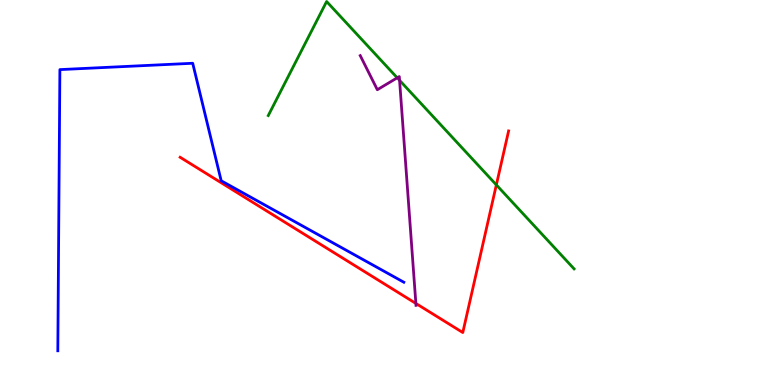[{'lines': ['blue', 'red'], 'intersections': []}, {'lines': ['green', 'red'], 'intersections': [{'x': 6.4, 'y': 5.2}]}, {'lines': ['purple', 'red'], 'intersections': [{'x': 5.37, 'y': 2.12}]}, {'lines': ['blue', 'green'], 'intersections': []}, {'lines': ['blue', 'purple'], 'intersections': []}, {'lines': ['green', 'purple'], 'intersections': [{'x': 5.13, 'y': 7.98}, {'x': 5.16, 'y': 7.91}]}]